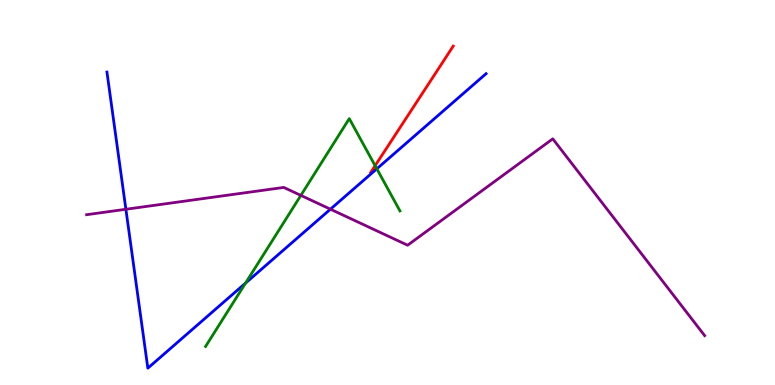[{'lines': ['blue', 'red'], 'intersections': []}, {'lines': ['green', 'red'], 'intersections': [{'x': 4.84, 'y': 5.7}]}, {'lines': ['purple', 'red'], 'intersections': []}, {'lines': ['blue', 'green'], 'intersections': [{'x': 3.17, 'y': 2.65}, {'x': 4.86, 'y': 5.62}]}, {'lines': ['blue', 'purple'], 'intersections': [{'x': 1.62, 'y': 4.56}, {'x': 4.26, 'y': 4.57}]}, {'lines': ['green', 'purple'], 'intersections': [{'x': 3.88, 'y': 4.92}]}]